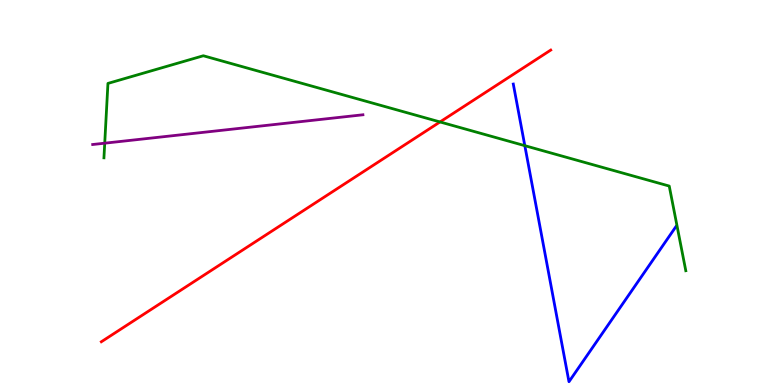[{'lines': ['blue', 'red'], 'intersections': []}, {'lines': ['green', 'red'], 'intersections': [{'x': 5.68, 'y': 6.83}]}, {'lines': ['purple', 'red'], 'intersections': []}, {'lines': ['blue', 'green'], 'intersections': [{'x': 6.77, 'y': 6.22}]}, {'lines': ['blue', 'purple'], 'intersections': []}, {'lines': ['green', 'purple'], 'intersections': [{'x': 1.35, 'y': 6.28}]}]